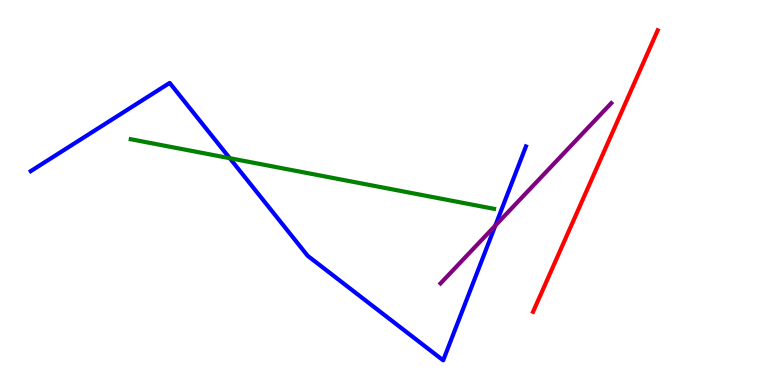[{'lines': ['blue', 'red'], 'intersections': []}, {'lines': ['green', 'red'], 'intersections': []}, {'lines': ['purple', 'red'], 'intersections': []}, {'lines': ['blue', 'green'], 'intersections': [{'x': 2.96, 'y': 5.89}]}, {'lines': ['blue', 'purple'], 'intersections': [{'x': 6.39, 'y': 4.14}]}, {'lines': ['green', 'purple'], 'intersections': []}]